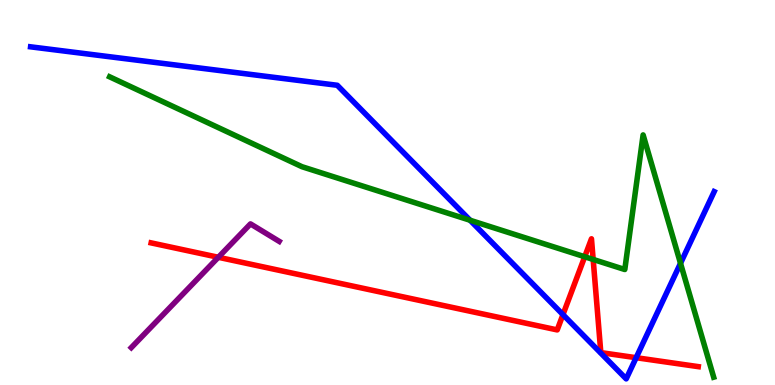[{'lines': ['blue', 'red'], 'intersections': [{'x': 7.26, 'y': 1.83}, {'x': 8.21, 'y': 0.709}]}, {'lines': ['green', 'red'], 'intersections': [{'x': 7.54, 'y': 3.33}, {'x': 7.65, 'y': 3.26}]}, {'lines': ['purple', 'red'], 'intersections': [{'x': 2.82, 'y': 3.32}]}, {'lines': ['blue', 'green'], 'intersections': [{'x': 6.07, 'y': 4.28}, {'x': 8.78, 'y': 3.16}]}, {'lines': ['blue', 'purple'], 'intersections': []}, {'lines': ['green', 'purple'], 'intersections': []}]